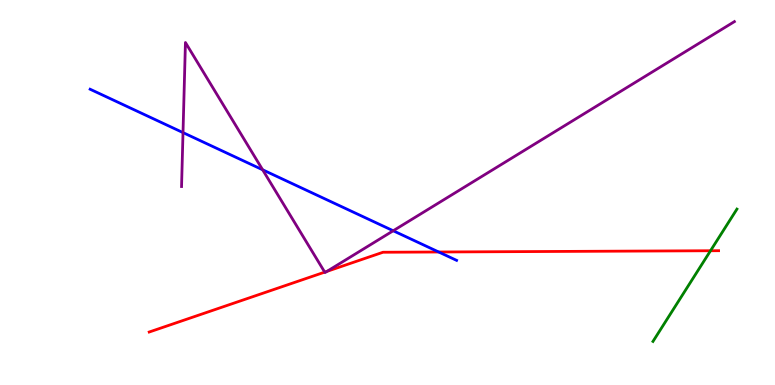[{'lines': ['blue', 'red'], 'intersections': [{'x': 5.66, 'y': 3.45}]}, {'lines': ['green', 'red'], 'intersections': [{'x': 9.17, 'y': 3.49}]}, {'lines': ['purple', 'red'], 'intersections': [{'x': 4.19, 'y': 2.93}, {'x': 4.22, 'y': 2.95}]}, {'lines': ['blue', 'green'], 'intersections': []}, {'lines': ['blue', 'purple'], 'intersections': [{'x': 2.36, 'y': 6.56}, {'x': 3.39, 'y': 5.59}, {'x': 5.07, 'y': 4.01}]}, {'lines': ['green', 'purple'], 'intersections': []}]